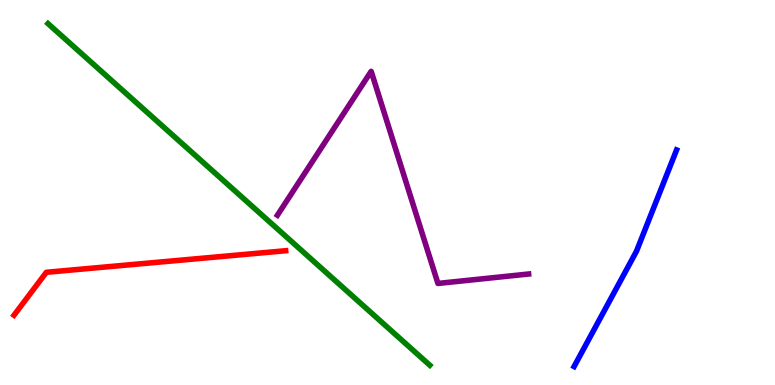[{'lines': ['blue', 'red'], 'intersections': []}, {'lines': ['green', 'red'], 'intersections': []}, {'lines': ['purple', 'red'], 'intersections': []}, {'lines': ['blue', 'green'], 'intersections': []}, {'lines': ['blue', 'purple'], 'intersections': []}, {'lines': ['green', 'purple'], 'intersections': []}]